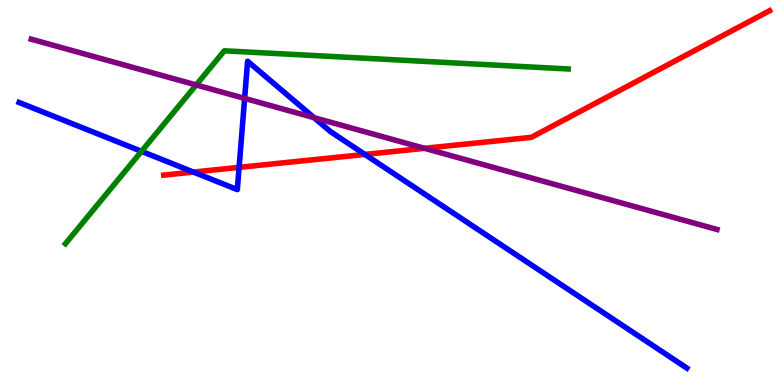[{'lines': ['blue', 'red'], 'intersections': [{'x': 2.5, 'y': 5.53}, {'x': 3.09, 'y': 5.65}, {'x': 4.71, 'y': 5.99}]}, {'lines': ['green', 'red'], 'intersections': []}, {'lines': ['purple', 'red'], 'intersections': [{'x': 5.48, 'y': 6.15}]}, {'lines': ['blue', 'green'], 'intersections': [{'x': 1.83, 'y': 6.07}]}, {'lines': ['blue', 'purple'], 'intersections': [{'x': 3.16, 'y': 7.44}, {'x': 4.05, 'y': 6.94}]}, {'lines': ['green', 'purple'], 'intersections': [{'x': 2.53, 'y': 7.79}]}]